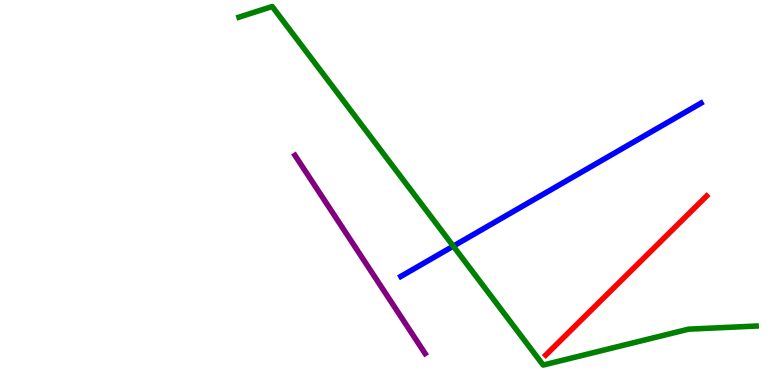[{'lines': ['blue', 'red'], 'intersections': []}, {'lines': ['green', 'red'], 'intersections': []}, {'lines': ['purple', 'red'], 'intersections': []}, {'lines': ['blue', 'green'], 'intersections': [{'x': 5.85, 'y': 3.61}]}, {'lines': ['blue', 'purple'], 'intersections': []}, {'lines': ['green', 'purple'], 'intersections': []}]